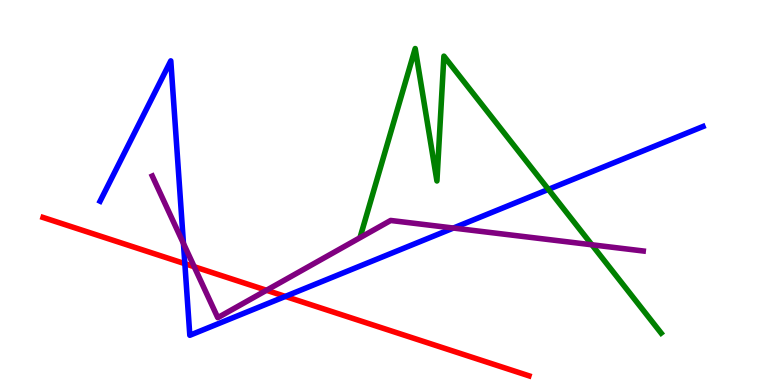[{'lines': ['blue', 'red'], 'intersections': [{'x': 2.39, 'y': 3.15}, {'x': 3.68, 'y': 2.3}]}, {'lines': ['green', 'red'], 'intersections': []}, {'lines': ['purple', 'red'], 'intersections': [{'x': 2.51, 'y': 3.07}, {'x': 3.44, 'y': 2.46}]}, {'lines': ['blue', 'green'], 'intersections': [{'x': 7.08, 'y': 5.08}]}, {'lines': ['blue', 'purple'], 'intersections': [{'x': 2.37, 'y': 3.68}, {'x': 5.85, 'y': 4.08}]}, {'lines': ['green', 'purple'], 'intersections': [{'x': 7.64, 'y': 3.64}]}]